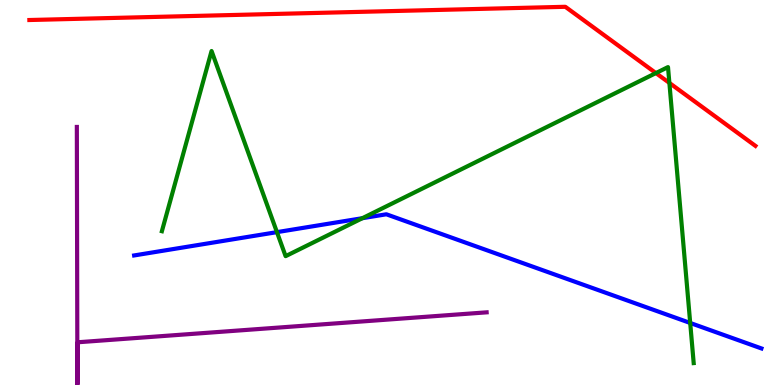[{'lines': ['blue', 'red'], 'intersections': []}, {'lines': ['green', 'red'], 'intersections': [{'x': 8.46, 'y': 8.1}, {'x': 8.64, 'y': 7.85}]}, {'lines': ['purple', 'red'], 'intersections': []}, {'lines': ['blue', 'green'], 'intersections': [{'x': 3.57, 'y': 3.97}, {'x': 4.68, 'y': 4.33}, {'x': 8.91, 'y': 1.61}]}, {'lines': ['blue', 'purple'], 'intersections': []}, {'lines': ['green', 'purple'], 'intersections': []}]